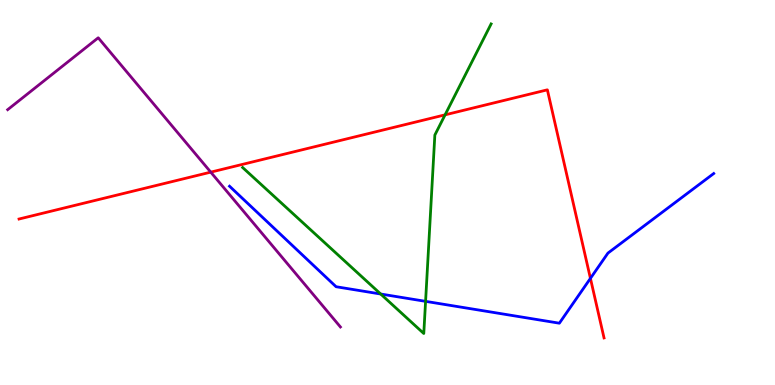[{'lines': ['blue', 'red'], 'intersections': [{'x': 7.62, 'y': 2.77}]}, {'lines': ['green', 'red'], 'intersections': [{'x': 5.74, 'y': 7.02}]}, {'lines': ['purple', 'red'], 'intersections': [{'x': 2.72, 'y': 5.53}]}, {'lines': ['blue', 'green'], 'intersections': [{'x': 4.91, 'y': 2.36}, {'x': 5.49, 'y': 2.17}]}, {'lines': ['blue', 'purple'], 'intersections': []}, {'lines': ['green', 'purple'], 'intersections': []}]